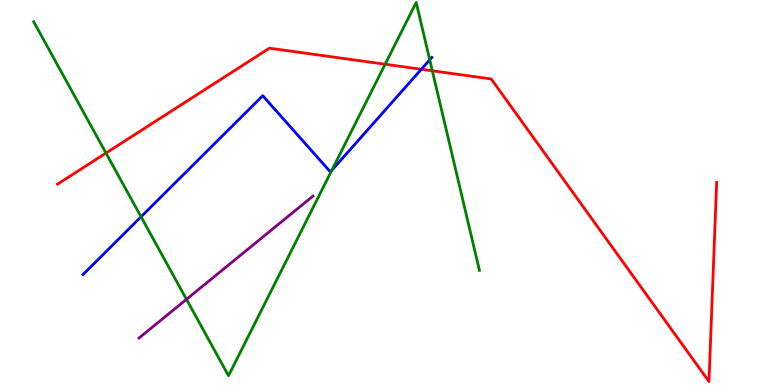[{'lines': ['blue', 'red'], 'intersections': [{'x': 5.44, 'y': 8.2}]}, {'lines': ['green', 'red'], 'intersections': [{'x': 1.37, 'y': 6.02}, {'x': 4.97, 'y': 8.33}, {'x': 5.58, 'y': 8.16}]}, {'lines': ['purple', 'red'], 'intersections': []}, {'lines': ['blue', 'green'], 'intersections': [{'x': 1.82, 'y': 4.37}, {'x': 4.28, 'y': 5.58}, {'x': 5.54, 'y': 8.45}]}, {'lines': ['blue', 'purple'], 'intersections': []}, {'lines': ['green', 'purple'], 'intersections': [{'x': 2.41, 'y': 2.23}]}]